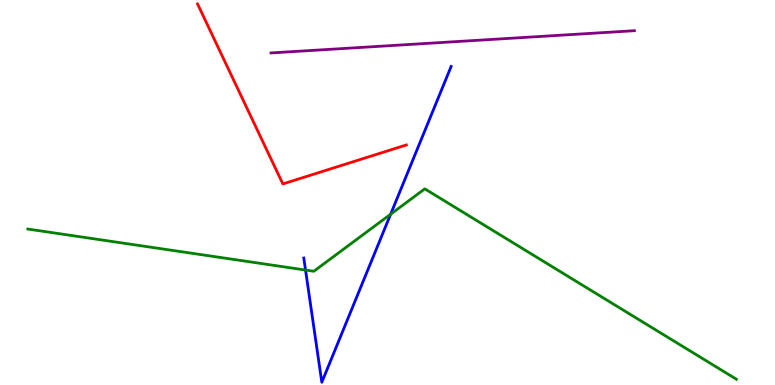[{'lines': ['blue', 'red'], 'intersections': []}, {'lines': ['green', 'red'], 'intersections': []}, {'lines': ['purple', 'red'], 'intersections': []}, {'lines': ['blue', 'green'], 'intersections': [{'x': 3.94, 'y': 2.99}, {'x': 5.04, 'y': 4.44}]}, {'lines': ['blue', 'purple'], 'intersections': []}, {'lines': ['green', 'purple'], 'intersections': []}]